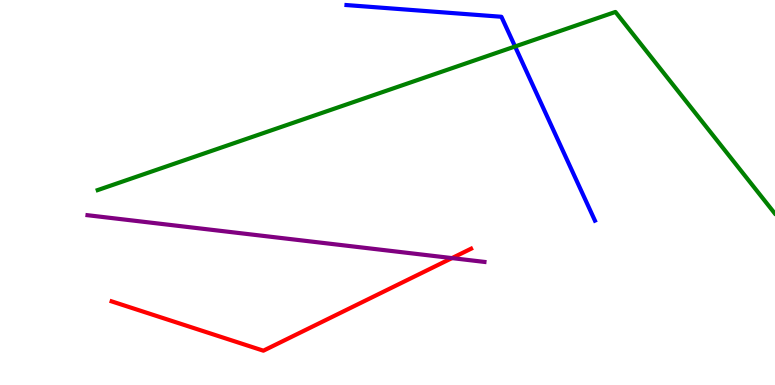[{'lines': ['blue', 'red'], 'intersections': []}, {'lines': ['green', 'red'], 'intersections': []}, {'lines': ['purple', 'red'], 'intersections': [{'x': 5.83, 'y': 3.3}]}, {'lines': ['blue', 'green'], 'intersections': [{'x': 6.65, 'y': 8.79}]}, {'lines': ['blue', 'purple'], 'intersections': []}, {'lines': ['green', 'purple'], 'intersections': []}]